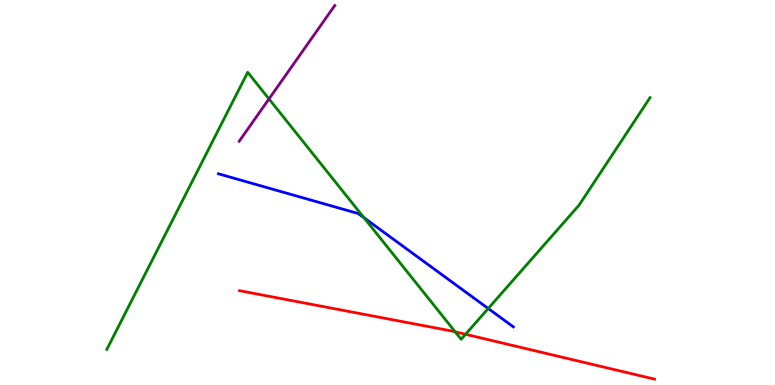[{'lines': ['blue', 'red'], 'intersections': []}, {'lines': ['green', 'red'], 'intersections': [{'x': 5.87, 'y': 1.38}, {'x': 6.01, 'y': 1.32}]}, {'lines': ['purple', 'red'], 'intersections': []}, {'lines': ['blue', 'green'], 'intersections': [{'x': 4.7, 'y': 4.34}, {'x': 6.3, 'y': 1.99}]}, {'lines': ['blue', 'purple'], 'intersections': []}, {'lines': ['green', 'purple'], 'intersections': [{'x': 3.47, 'y': 7.43}]}]